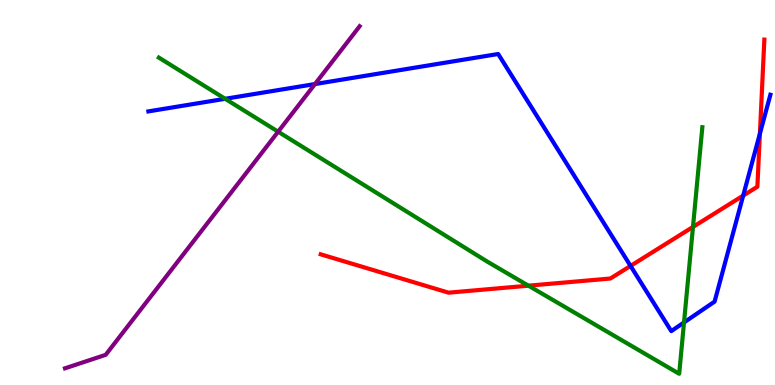[{'lines': ['blue', 'red'], 'intersections': [{'x': 8.14, 'y': 3.09}, {'x': 9.59, 'y': 4.92}, {'x': 9.81, 'y': 6.53}]}, {'lines': ['green', 'red'], 'intersections': [{'x': 6.82, 'y': 2.58}, {'x': 8.94, 'y': 4.11}]}, {'lines': ['purple', 'red'], 'intersections': []}, {'lines': ['blue', 'green'], 'intersections': [{'x': 2.91, 'y': 7.43}, {'x': 8.83, 'y': 1.62}]}, {'lines': ['blue', 'purple'], 'intersections': [{'x': 4.06, 'y': 7.82}]}, {'lines': ['green', 'purple'], 'intersections': [{'x': 3.59, 'y': 6.58}]}]